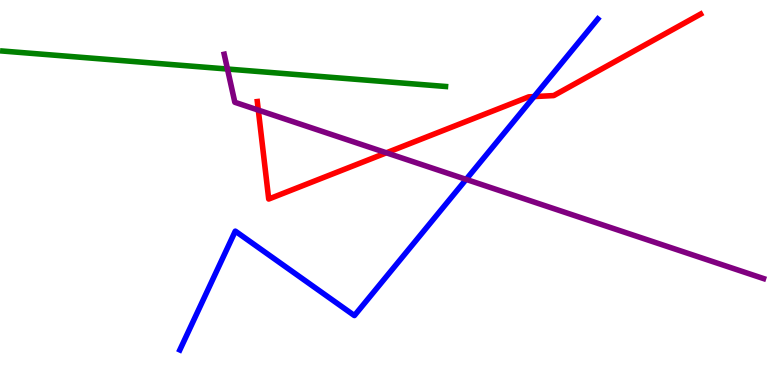[{'lines': ['blue', 'red'], 'intersections': [{'x': 6.89, 'y': 7.49}]}, {'lines': ['green', 'red'], 'intersections': []}, {'lines': ['purple', 'red'], 'intersections': [{'x': 3.33, 'y': 7.14}, {'x': 4.99, 'y': 6.03}]}, {'lines': ['blue', 'green'], 'intersections': []}, {'lines': ['blue', 'purple'], 'intersections': [{'x': 6.01, 'y': 5.34}]}, {'lines': ['green', 'purple'], 'intersections': [{'x': 2.94, 'y': 8.21}]}]